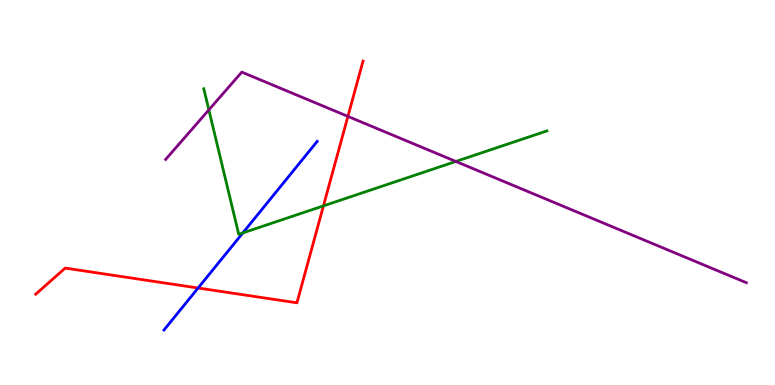[{'lines': ['blue', 'red'], 'intersections': [{'x': 2.56, 'y': 2.52}]}, {'lines': ['green', 'red'], 'intersections': [{'x': 4.17, 'y': 4.65}]}, {'lines': ['purple', 'red'], 'intersections': [{'x': 4.49, 'y': 6.98}]}, {'lines': ['blue', 'green'], 'intersections': [{'x': 3.13, 'y': 3.95}]}, {'lines': ['blue', 'purple'], 'intersections': []}, {'lines': ['green', 'purple'], 'intersections': [{'x': 2.69, 'y': 7.15}, {'x': 5.88, 'y': 5.81}]}]